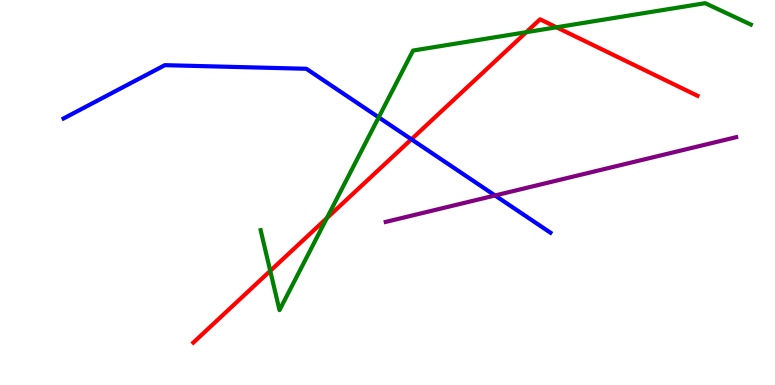[{'lines': ['blue', 'red'], 'intersections': [{'x': 5.31, 'y': 6.38}]}, {'lines': ['green', 'red'], 'intersections': [{'x': 3.49, 'y': 2.96}, {'x': 4.22, 'y': 4.33}, {'x': 6.79, 'y': 9.16}, {'x': 7.18, 'y': 9.29}]}, {'lines': ['purple', 'red'], 'intersections': []}, {'lines': ['blue', 'green'], 'intersections': [{'x': 4.89, 'y': 6.95}]}, {'lines': ['blue', 'purple'], 'intersections': [{'x': 6.39, 'y': 4.92}]}, {'lines': ['green', 'purple'], 'intersections': []}]